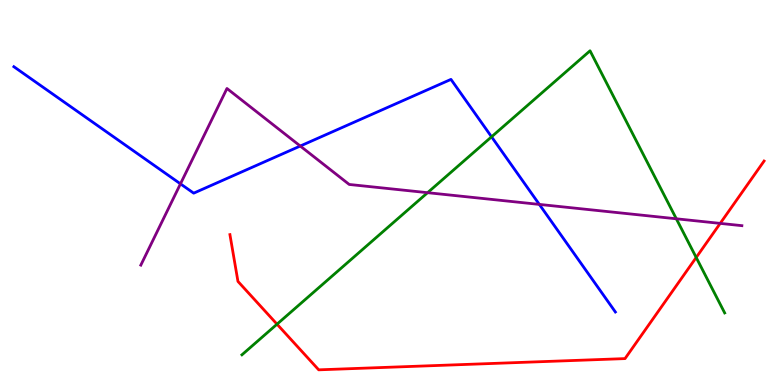[{'lines': ['blue', 'red'], 'intersections': []}, {'lines': ['green', 'red'], 'intersections': [{'x': 3.57, 'y': 1.58}, {'x': 8.98, 'y': 3.31}]}, {'lines': ['purple', 'red'], 'intersections': [{'x': 9.29, 'y': 4.2}]}, {'lines': ['blue', 'green'], 'intersections': [{'x': 6.34, 'y': 6.45}]}, {'lines': ['blue', 'purple'], 'intersections': [{'x': 2.33, 'y': 5.22}, {'x': 3.87, 'y': 6.21}, {'x': 6.96, 'y': 4.69}]}, {'lines': ['green', 'purple'], 'intersections': [{'x': 5.52, 'y': 5.0}, {'x': 8.73, 'y': 4.32}]}]